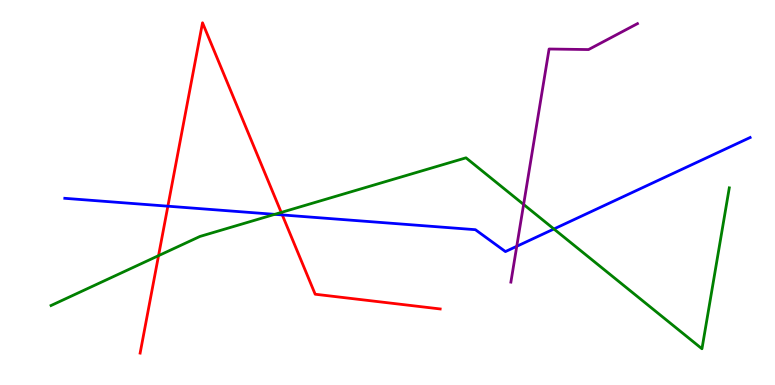[{'lines': ['blue', 'red'], 'intersections': [{'x': 2.17, 'y': 4.64}, {'x': 3.64, 'y': 4.42}]}, {'lines': ['green', 'red'], 'intersections': [{'x': 2.05, 'y': 3.36}, {'x': 3.63, 'y': 4.48}]}, {'lines': ['purple', 'red'], 'intersections': []}, {'lines': ['blue', 'green'], 'intersections': [{'x': 3.54, 'y': 4.43}, {'x': 7.15, 'y': 4.05}]}, {'lines': ['blue', 'purple'], 'intersections': [{'x': 6.67, 'y': 3.6}]}, {'lines': ['green', 'purple'], 'intersections': [{'x': 6.76, 'y': 4.69}]}]